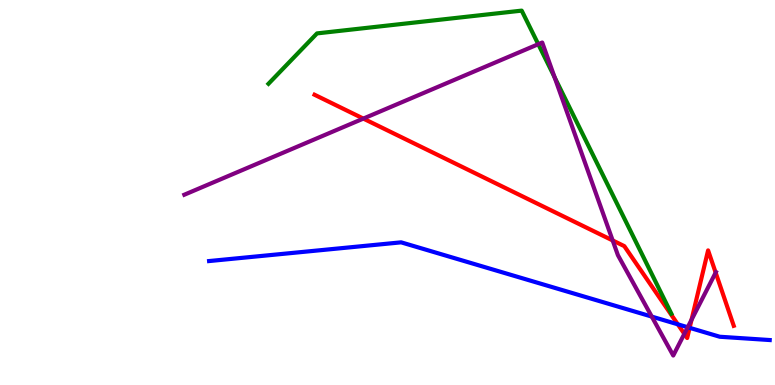[{'lines': ['blue', 'red'], 'intersections': [{'x': 8.75, 'y': 1.58}, {'x': 8.9, 'y': 1.49}]}, {'lines': ['green', 'red'], 'intersections': []}, {'lines': ['purple', 'red'], 'intersections': [{'x': 4.69, 'y': 6.92}, {'x': 7.91, 'y': 3.75}, {'x': 8.83, 'y': 1.33}, {'x': 8.92, 'y': 1.7}, {'x': 9.23, 'y': 2.92}]}, {'lines': ['blue', 'green'], 'intersections': []}, {'lines': ['blue', 'purple'], 'intersections': [{'x': 8.41, 'y': 1.78}, {'x': 8.87, 'y': 1.5}]}, {'lines': ['green', 'purple'], 'intersections': [{'x': 6.95, 'y': 8.85}, {'x': 7.16, 'y': 8.0}]}]